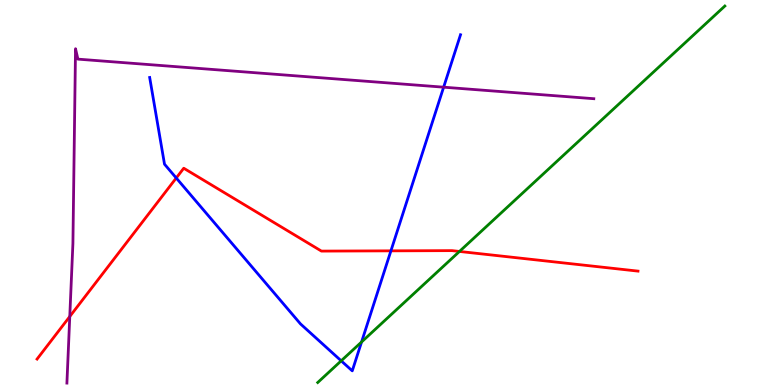[{'lines': ['blue', 'red'], 'intersections': [{'x': 2.27, 'y': 5.38}, {'x': 5.04, 'y': 3.48}]}, {'lines': ['green', 'red'], 'intersections': [{'x': 5.93, 'y': 3.47}]}, {'lines': ['purple', 'red'], 'intersections': [{'x': 0.9, 'y': 1.78}]}, {'lines': ['blue', 'green'], 'intersections': [{'x': 4.4, 'y': 0.628}, {'x': 4.67, 'y': 1.12}]}, {'lines': ['blue', 'purple'], 'intersections': [{'x': 5.72, 'y': 7.74}]}, {'lines': ['green', 'purple'], 'intersections': []}]